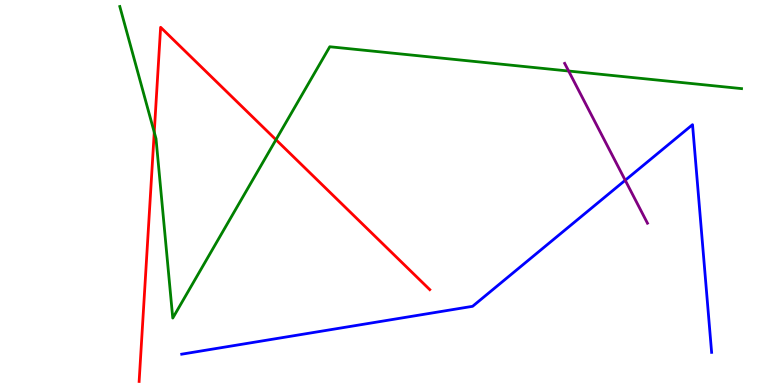[{'lines': ['blue', 'red'], 'intersections': []}, {'lines': ['green', 'red'], 'intersections': [{'x': 1.99, 'y': 6.57}, {'x': 3.56, 'y': 6.37}]}, {'lines': ['purple', 'red'], 'intersections': []}, {'lines': ['blue', 'green'], 'intersections': []}, {'lines': ['blue', 'purple'], 'intersections': [{'x': 8.07, 'y': 5.32}]}, {'lines': ['green', 'purple'], 'intersections': [{'x': 7.34, 'y': 8.15}]}]